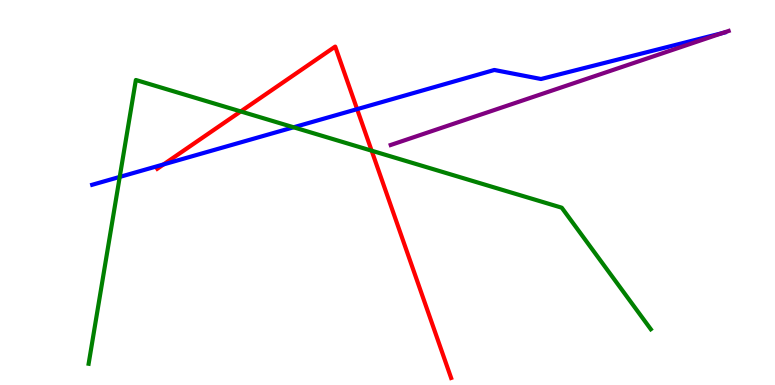[{'lines': ['blue', 'red'], 'intersections': [{'x': 2.11, 'y': 5.73}, {'x': 4.61, 'y': 7.16}]}, {'lines': ['green', 'red'], 'intersections': [{'x': 3.11, 'y': 7.11}, {'x': 4.8, 'y': 6.09}]}, {'lines': ['purple', 'red'], 'intersections': []}, {'lines': ['blue', 'green'], 'intersections': [{'x': 1.54, 'y': 5.4}, {'x': 3.79, 'y': 6.69}]}, {'lines': ['blue', 'purple'], 'intersections': [{'x': 9.32, 'y': 9.14}]}, {'lines': ['green', 'purple'], 'intersections': []}]